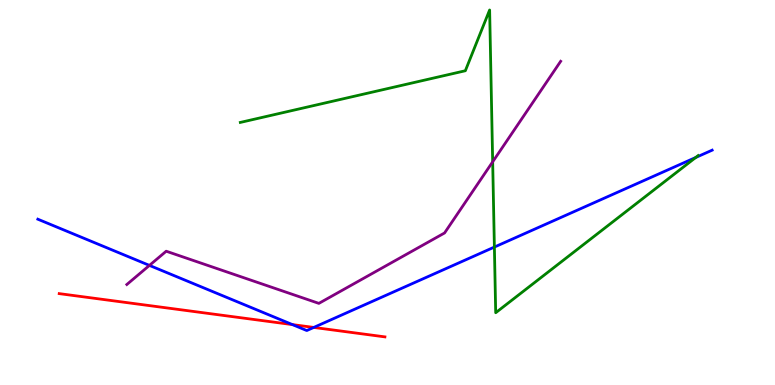[{'lines': ['blue', 'red'], 'intersections': [{'x': 3.77, 'y': 1.57}, {'x': 4.05, 'y': 1.5}]}, {'lines': ['green', 'red'], 'intersections': []}, {'lines': ['purple', 'red'], 'intersections': []}, {'lines': ['blue', 'green'], 'intersections': [{'x': 6.38, 'y': 3.58}, {'x': 8.98, 'y': 5.91}]}, {'lines': ['blue', 'purple'], 'intersections': [{'x': 1.93, 'y': 3.11}]}, {'lines': ['green', 'purple'], 'intersections': [{'x': 6.36, 'y': 5.8}]}]